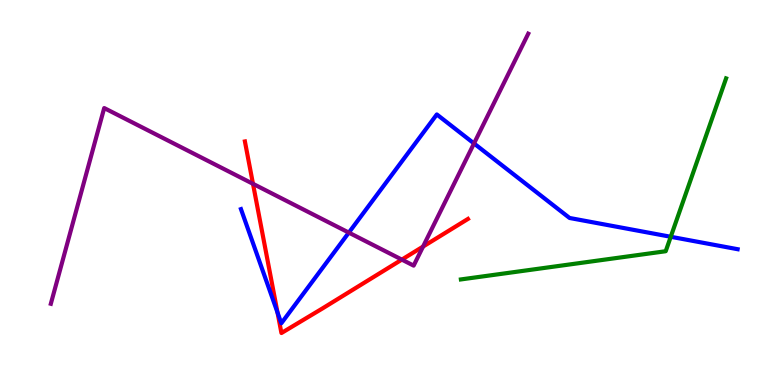[{'lines': ['blue', 'red'], 'intersections': [{'x': 3.58, 'y': 1.88}]}, {'lines': ['green', 'red'], 'intersections': []}, {'lines': ['purple', 'red'], 'intersections': [{'x': 3.26, 'y': 5.23}, {'x': 5.19, 'y': 3.26}, {'x': 5.46, 'y': 3.6}]}, {'lines': ['blue', 'green'], 'intersections': [{'x': 8.65, 'y': 3.85}]}, {'lines': ['blue', 'purple'], 'intersections': [{'x': 4.5, 'y': 3.96}, {'x': 6.12, 'y': 6.27}]}, {'lines': ['green', 'purple'], 'intersections': []}]